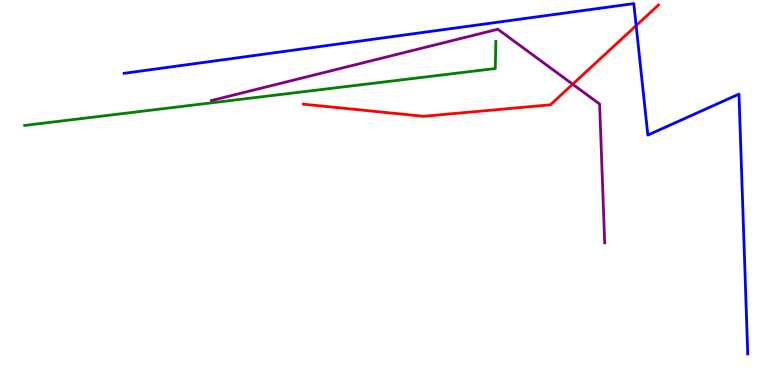[{'lines': ['blue', 'red'], 'intersections': [{'x': 8.21, 'y': 9.33}]}, {'lines': ['green', 'red'], 'intersections': []}, {'lines': ['purple', 'red'], 'intersections': [{'x': 7.39, 'y': 7.81}]}, {'lines': ['blue', 'green'], 'intersections': []}, {'lines': ['blue', 'purple'], 'intersections': []}, {'lines': ['green', 'purple'], 'intersections': []}]